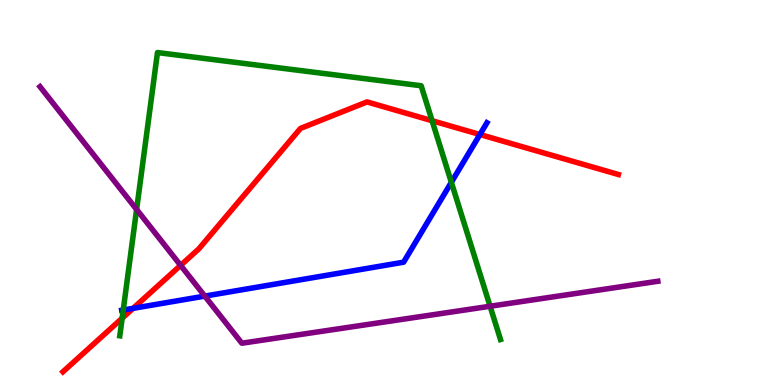[{'lines': ['blue', 'red'], 'intersections': [{'x': 1.72, 'y': 1.99}, {'x': 6.19, 'y': 6.51}]}, {'lines': ['green', 'red'], 'intersections': [{'x': 1.58, 'y': 1.73}, {'x': 5.58, 'y': 6.86}]}, {'lines': ['purple', 'red'], 'intersections': [{'x': 2.33, 'y': 3.11}]}, {'lines': ['blue', 'green'], 'intersections': [{'x': 1.59, 'y': 1.95}, {'x': 5.82, 'y': 5.26}]}, {'lines': ['blue', 'purple'], 'intersections': [{'x': 2.64, 'y': 2.31}]}, {'lines': ['green', 'purple'], 'intersections': [{'x': 1.76, 'y': 4.56}, {'x': 6.32, 'y': 2.05}]}]